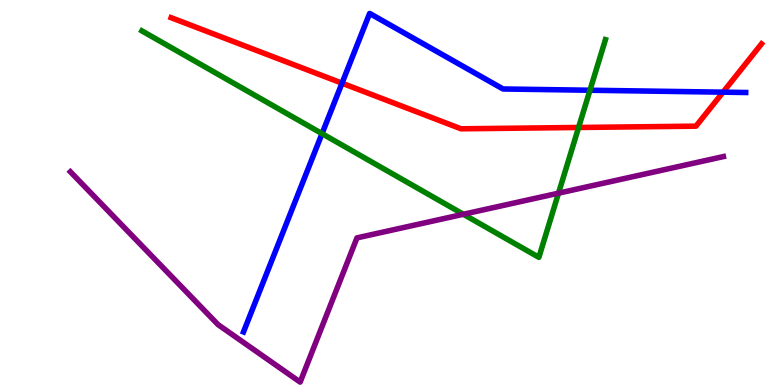[{'lines': ['blue', 'red'], 'intersections': [{'x': 4.41, 'y': 7.84}, {'x': 9.33, 'y': 7.61}]}, {'lines': ['green', 'red'], 'intersections': [{'x': 7.47, 'y': 6.69}]}, {'lines': ['purple', 'red'], 'intersections': []}, {'lines': ['blue', 'green'], 'intersections': [{'x': 4.16, 'y': 6.53}, {'x': 7.61, 'y': 7.66}]}, {'lines': ['blue', 'purple'], 'intersections': []}, {'lines': ['green', 'purple'], 'intersections': [{'x': 5.98, 'y': 4.43}, {'x': 7.21, 'y': 4.98}]}]